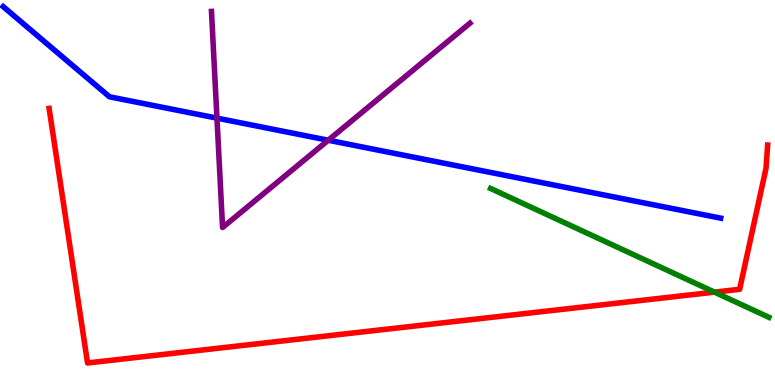[{'lines': ['blue', 'red'], 'intersections': []}, {'lines': ['green', 'red'], 'intersections': [{'x': 9.22, 'y': 2.41}]}, {'lines': ['purple', 'red'], 'intersections': []}, {'lines': ['blue', 'green'], 'intersections': []}, {'lines': ['blue', 'purple'], 'intersections': [{'x': 2.8, 'y': 6.93}, {'x': 4.24, 'y': 6.36}]}, {'lines': ['green', 'purple'], 'intersections': []}]